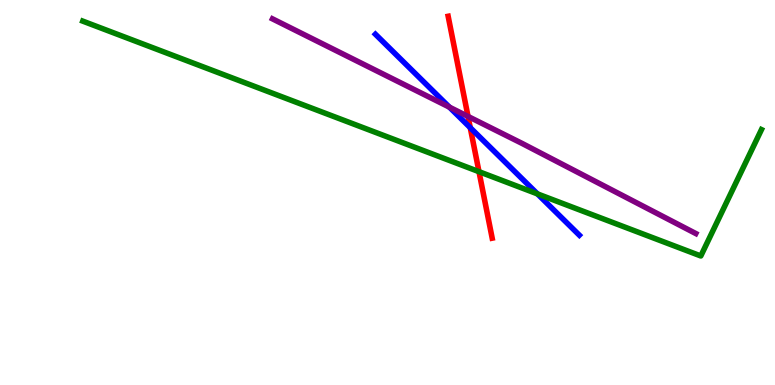[{'lines': ['blue', 'red'], 'intersections': [{'x': 6.07, 'y': 6.68}]}, {'lines': ['green', 'red'], 'intersections': [{'x': 6.18, 'y': 5.54}]}, {'lines': ['purple', 'red'], 'intersections': [{'x': 6.04, 'y': 6.98}]}, {'lines': ['blue', 'green'], 'intersections': [{'x': 6.93, 'y': 4.96}]}, {'lines': ['blue', 'purple'], 'intersections': [{'x': 5.8, 'y': 7.22}]}, {'lines': ['green', 'purple'], 'intersections': []}]